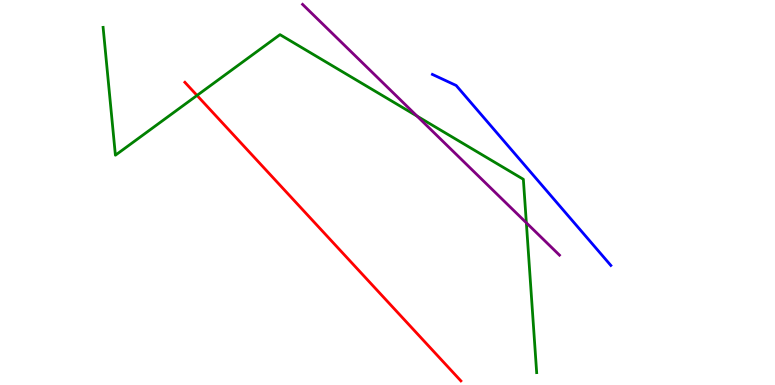[{'lines': ['blue', 'red'], 'intersections': []}, {'lines': ['green', 'red'], 'intersections': [{'x': 2.54, 'y': 7.52}]}, {'lines': ['purple', 'red'], 'intersections': []}, {'lines': ['blue', 'green'], 'intersections': []}, {'lines': ['blue', 'purple'], 'intersections': []}, {'lines': ['green', 'purple'], 'intersections': [{'x': 5.38, 'y': 6.98}, {'x': 6.79, 'y': 4.21}]}]